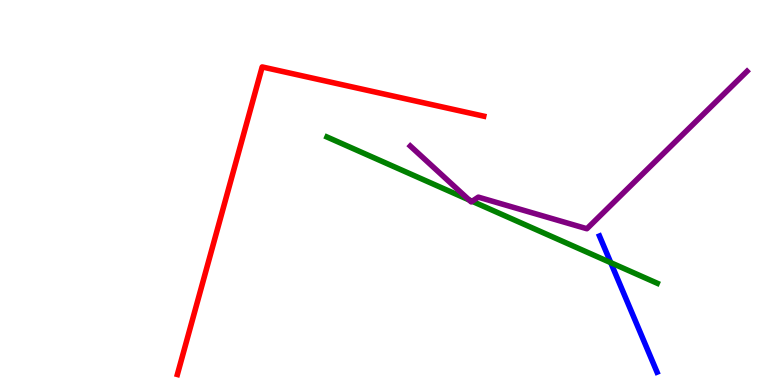[{'lines': ['blue', 'red'], 'intersections': []}, {'lines': ['green', 'red'], 'intersections': []}, {'lines': ['purple', 'red'], 'intersections': []}, {'lines': ['blue', 'green'], 'intersections': [{'x': 7.88, 'y': 3.18}]}, {'lines': ['blue', 'purple'], 'intersections': []}, {'lines': ['green', 'purple'], 'intersections': [{'x': 6.05, 'y': 4.81}, {'x': 6.09, 'y': 4.77}]}]